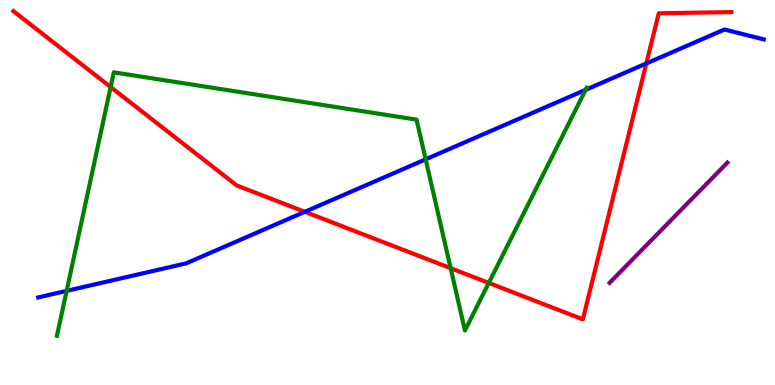[{'lines': ['blue', 'red'], 'intersections': [{'x': 3.93, 'y': 4.5}, {'x': 8.34, 'y': 8.35}]}, {'lines': ['green', 'red'], 'intersections': [{'x': 1.43, 'y': 7.74}, {'x': 5.81, 'y': 3.03}, {'x': 6.31, 'y': 2.65}]}, {'lines': ['purple', 'red'], 'intersections': []}, {'lines': ['blue', 'green'], 'intersections': [{'x': 0.86, 'y': 2.44}, {'x': 5.49, 'y': 5.86}, {'x': 7.56, 'y': 7.67}]}, {'lines': ['blue', 'purple'], 'intersections': []}, {'lines': ['green', 'purple'], 'intersections': []}]